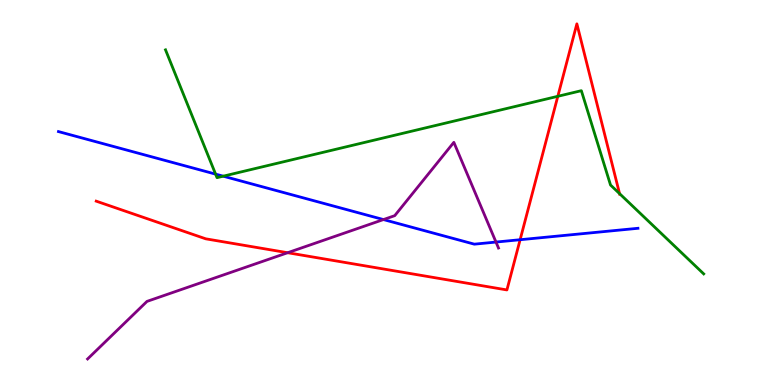[{'lines': ['blue', 'red'], 'intersections': [{'x': 6.71, 'y': 3.77}]}, {'lines': ['green', 'red'], 'intersections': [{'x': 7.2, 'y': 7.5}, {'x': 7.99, 'y': 4.97}]}, {'lines': ['purple', 'red'], 'intersections': [{'x': 3.71, 'y': 3.44}]}, {'lines': ['blue', 'green'], 'intersections': [{'x': 2.78, 'y': 5.48}, {'x': 2.88, 'y': 5.42}]}, {'lines': ['blue', 'purple'], 'intersections': [{'x': 4.95, 'y': 4.3}, {'x': 6.4, 'y': 3.71}]}, {'lines': ['green', 'purple'], 'intersections': []}]